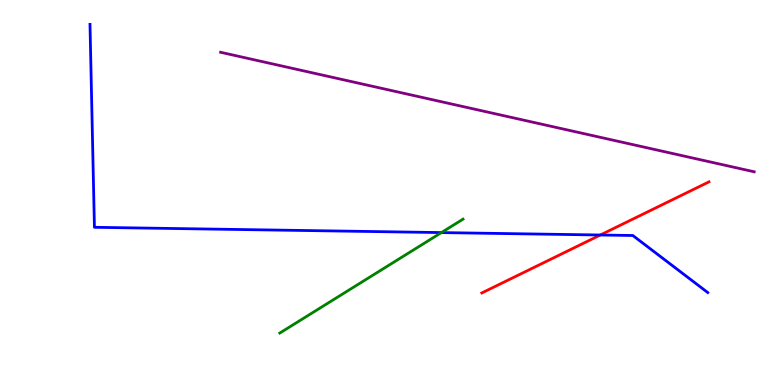[{'lines': ['blue', 'red'], 'intersections': [{'x': 7.75, 'y': 3.9}]}, {'lines': ['green', 'red'], 'intersections': []}, {'lines': ['purple', 'red'], 'intersections': []}, {'lines': ['blue', 'green'], 'intersections': [{'x': 5.7, 'y': 3.96}]}, {'lines': ['blue', 'purple'], 'intersections': []}, {'lines': ['green', 'purple'], 'intersections': []}]